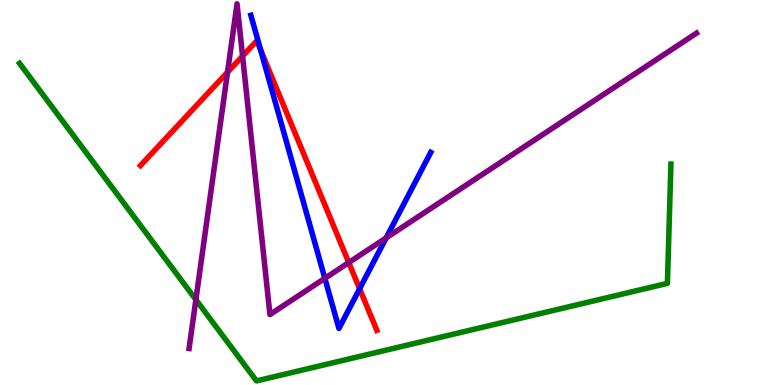[{'lines': ['blue', 'red'], 'intersections': [{'x': 3.36, 'y': 8.7}, {'x': 4.64, 'y': 2.5}]}, {'lines': ['green', 'red'], 'intersections': []}, {'lines': ['purple', 'red'], 'intersections': [{'x': 2.94, 'y': 8.12}, {'x': 3.13, 'y': 8.54}, {'x': 4.5, 'y': 3.18}]}, {'lines': ['blue', 'green'], 'intersections': []}, {'lines': ['blue', 'purple'], 'intersections': [{'x': 4.19, 'y': 2.77}, {'x': 4.98, 'y': 3.82}]}, {'lines': ['green', 'purple'], 'intersections': [{'x': 2.53, 'y': 2.22}]}]